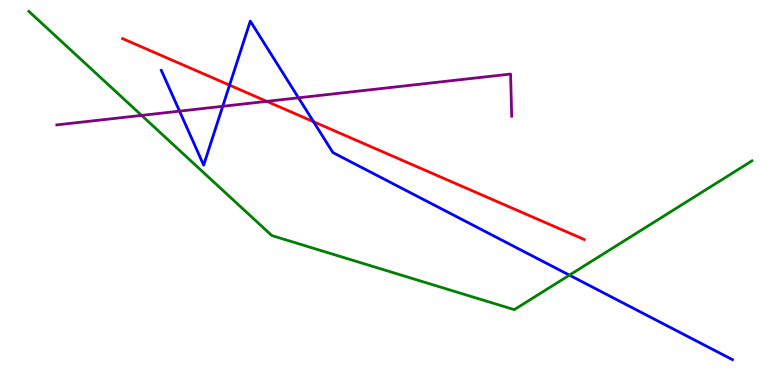[{'lines': ['blue', 'red'], 'intersections': [{'x': 2.96, 'y': 7.79}, {'x': 4.05, 'y': 6.84}]}, {'lines': ['green', 'red'], 'intersections': []}, {'lines': ['purple', 'red'], 'intersections': [{'x': 3.44, 'y': 7.37}]}, {'lines': ['blue', 'green'], 'intersections': [{'x': 7.35, 'y': 2.85}]}, {'lines': ['blue', 'purple'], 'intersections': [{'x': 2.32, 'y': 7.11}, {'x': 2.87, 'y': 7.24}, {'x': 3.85, 'y': 7.46}]}, {'lines': ['green', 'purple'], 'intersections': [{'x': 1.83, 'y': 7.0}]}]